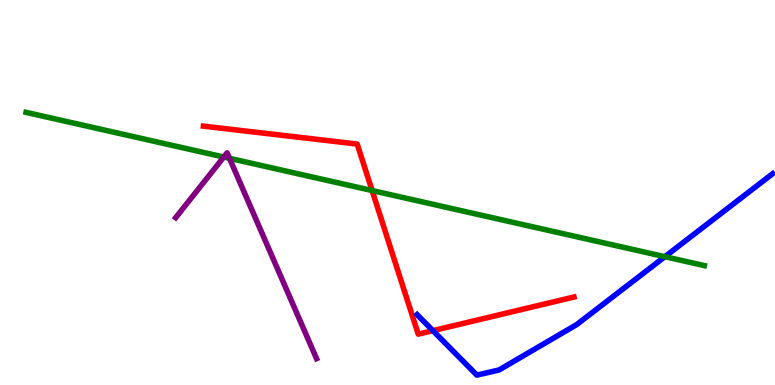[{'lines': ['blue', 'red'], 'intersections': [{'x': 5.59, 'y': 1.41}]}, {'lines': ['green', 'red'], 'intersections': [{'x': 4.8, 'y': 5.05}]}, {'lines': ['purple', 'red'], 'intersections': []}, {'lines': ['blue', 'green'], 'intersections': [{'x': 8.58, 'y': 3.33}]}, {'lines': ['blue', 'purple'], 'intersections': []}, {'lines': ['green', 'purple'], 'intersections': [{'x': 2.89, 'y': 5.92}, {'x': 2.96, 'y': 5.89}]}]